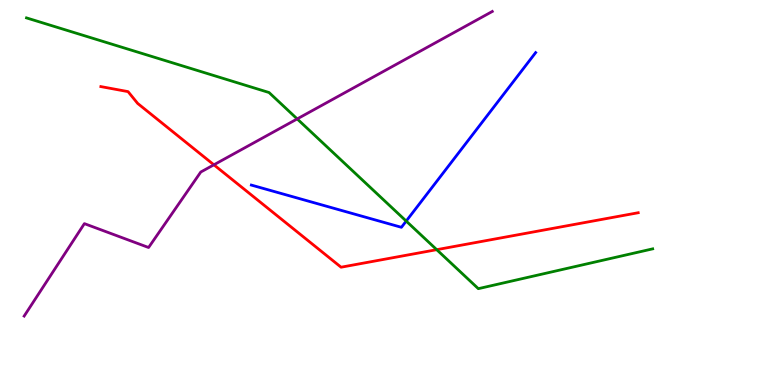[{'lines': ['blue', 'red'], 'intersections': []}, {'lines': ['green', 'red'], 'intersections': [{'x': 5.64, 'y': 3.51}]}, {'lines': ['purple', 'red'], 'intersections': [{'x': 2.76, 'y': 5.72}]}, {'lines': ['blue', 'green'], 'intersections': [{'x': 5.24, 'y': 4.26}]}, {'lines': ['blue', 'purple'], 'intersections': []}, {'lines': ['green', 'purple'], 'intersections': [{'x': 3.83, 'y': 6.91}]}]